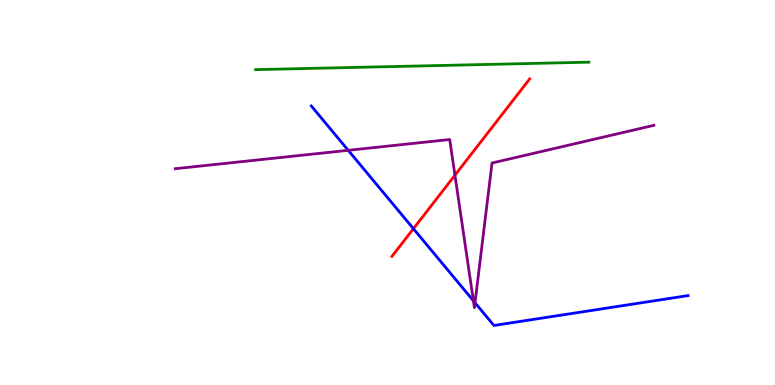[{'lines': ['blue', 'red'], 'intersections': [{'x': 5.33, 'y': 4.06}]}, {'lines': ['green', 'red'], 'intersections': []}, {'lines': ['purple', 'red'], 'intersections': [{'x': 5.87, 'y': 5.45}]}, {'lines': ['blue', 'green'], 'intersections': []}, {'lines': ['blue', 'purple'], 'intersections': [{'x': 4.49, 'y': 6.1}, {'x': 6.11, 'y': 2.19}, {'x': 6.13, 'y': 2.14}]}, {'lines': ['green', 'purple'], 'intersections': []}]